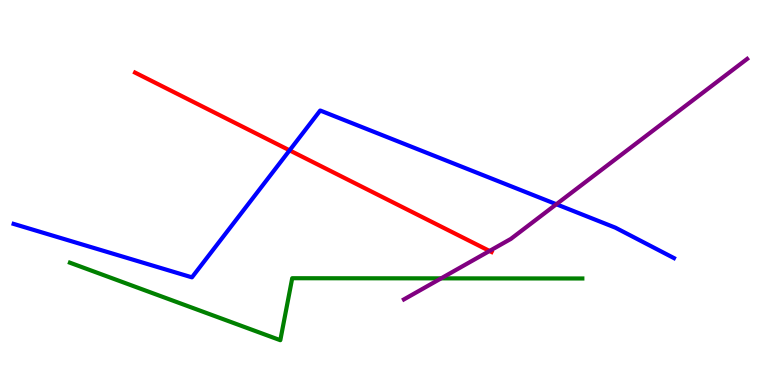[{'lines': ['blue', 'red'], 'intersections': [{'x': 3.74, 'y': 6.09}]}, {'lines': ['green', 'red'], 'intersections': []}, {'lines': ['purple', 'red'], 'intersections': [{'x': 6.32, 'y': 3.48}]}, {'lines': ['blue', 'green'], 'intersections': []}, {'lines': ['blue', 'purple'], 'intersections': [{'x': 7.18, 'y': 4.7}]}, {'lines': ['green', 'purple'], 'intersections': [{'x': 5.69, 'y': 2.77}]}]